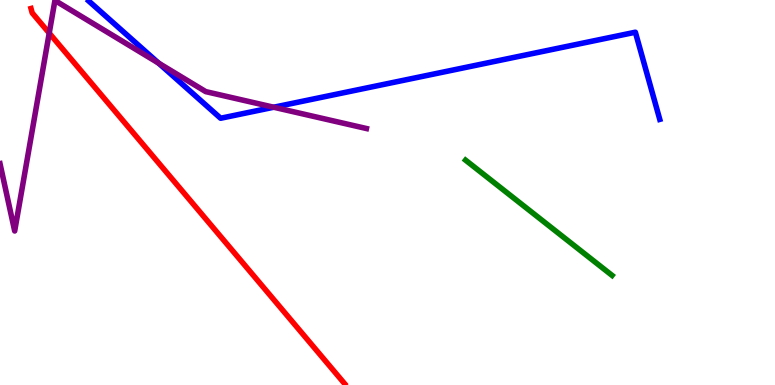[{'lines': ['blue', 'red'], 'intersections': []}, {'lines': ['green', 'red'], 'intersections': []}, {'lines': ['purple', 'red'], 'intersections': [{'x': 0.635, 'y': 9.14}]}, {'lines': ['blue', 'green'], 'intersections': []}, {'lines': ['blue', 'purple'], 'intersections': [{'x': 2.05, 'y': 8.36}, {'x': 3.53, 'y': 7.21}]}, {'lines': ['green', 'purple'], 'intersections': []}]